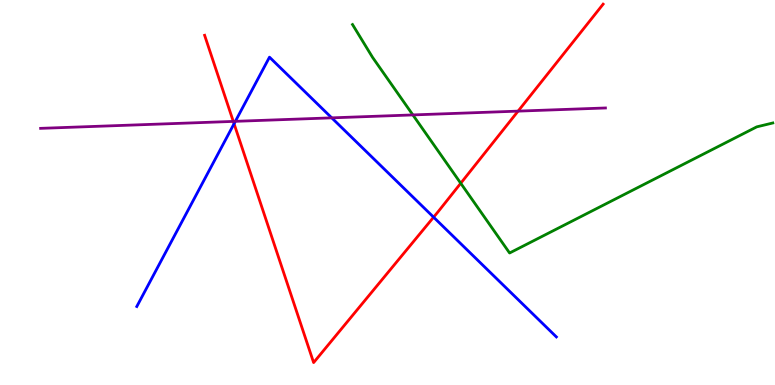[{'lines': ['blue', 'red'], 'intersections': [{'x': 3.02, 'y': 6.79}, {'x': 5.59, 'y': 4.36}]}, {'lines': ['green', 'red'], 'intersections': [{'x': 5.95, 'y': 5.24}]}, {'lines': ['purple', 'red'], 'intersections': [{'x': 3.01, 'y': 6.85}, {'x': 6.68, 'y': 7.11}]}, {'lines': ['blue', 'green'], 'intersections': []}, {'lines': ['blue', 'purple'], 'intersections': [{'x': 3.04, 'y': 6.85}, {'x': 4.28, 'y': 6.94}]}, {'lines': ['green', 'purple'], 'intersections': [{'x': 5.33, 'y': 7.01}]}]